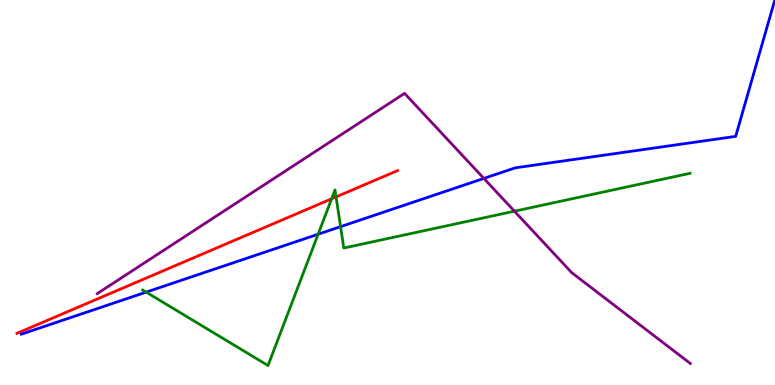[{'lines': ['blue', 'red'], 'intersections': []}, {'lines': ['green', 'red'], 'intersections': [{'x': 4.28, 'y': 4.84}, {'x': 4.34, 'y': 4.89}]}, {'lines': ['purple', 'red'], 'intersections': []}, {'lines': ['blue', 'green'], 'intersections': [{'x': 1.89, 'y': 2.41}, {'x': 4.1, 'y': 3.92}, {'x': 4.39, 'y': 4.11}]}, {'lines': ['blue', 'purple'], 'intersections': [{'x': 6.24, 'y': 5.37}]}, {'lines': ['green', 'purple'], 'intersections': [{'x': 6.64, 'y': 4.51}]}]